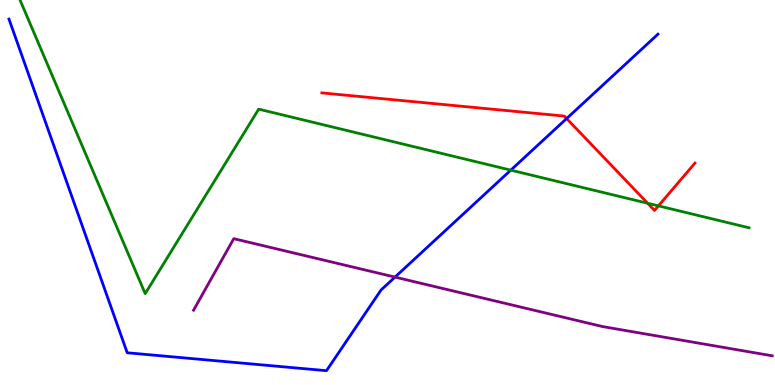[{'lines': ['blue', 'red'], 'intersections': [{'x': 7.31, 'y': 6.92}]}, {'lines': ['green', 'red'], 'intersections': [{'x': 8.36, 'y': 4.72}, {'x': 8.5, 'y': 4.65}]}, {'lines': ['purple', 'red'], 'intersections': []}, {'lines': ['blue', 'green'], 'intersections': [{'x': 6.59, 'y': 5.58}]}, {'lines': ['blue', 'purple'], 'intersections': [{'x': 5.1, 'y': 2.8}]}, {'lines': ['green', 'purple'], 'intersections': []}]